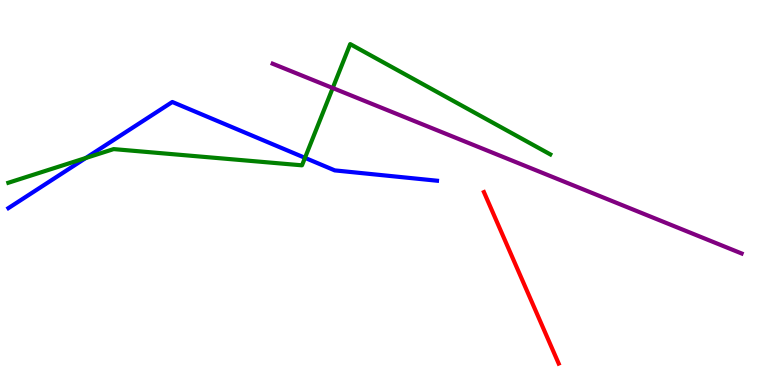[{'lines': ['blue', 'red'], 'intersections': []}, {'lines': ['green', 'red'], 'intersections': []}, {'lines': ['purple', 'red'], 'intersections': []}, {'lines': ['blue', 'green'], 'intersections': [{'x': 1.11, 'y': 5.9}, {'x': 3.94, 'y': 5.9}]}, {'lines': ['blue', 'purple'], 'intersections': []}, {'lines': ['green', 'purple'], 'intersections': [{'x': 4.29, 'y': 7.71}]}]